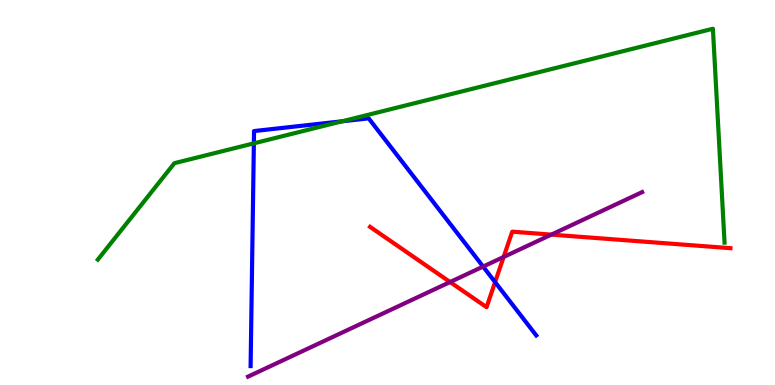[{'lines': ['blue', 'red'], 'intersections': [{'x': 6.39, 'y': 2.67}]}, {'lines': ['green', 'red'], 'intersections': []}, {'lines': ['purple', 'red'], 'intersections': [{'x': 5.81, 'y': 2.67}, {'x': 6.5, 'y': 3.33}, {'x': 7.11, 'y': 3.91}]}, {'lines': ['blue', 'green'], 'intersections': [{'x': 3.28, 'y': 6.28}, {'x': 4.42, 'y': 6.85}]}, {'lines': ['blue', 'purple'], 'intersections': [{'x': 6.23, 'y': 3.08}]}, {'lines': ['green', 'purple'], 'intersections': []}]